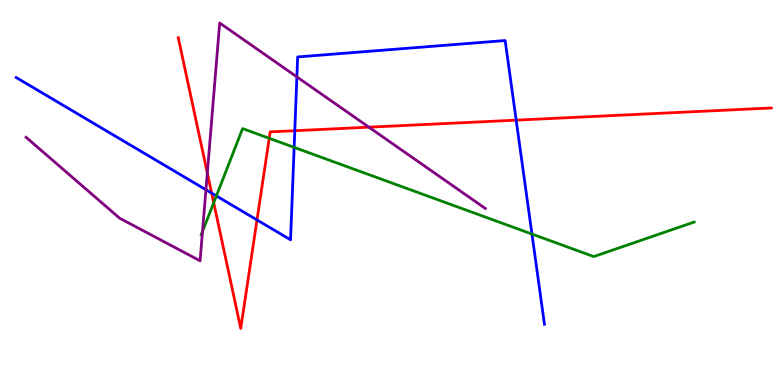[{'lines': ['blue', 'red'], 'intersections': [{'x': 2.73, 'y': 4.98}, {'x': 3.32, 'y': 4.29}, {'x': 3.8, 'y': 6.6}, {'x': 6.66, 'y': 6.88}]}, {'lines': ['green', 'red'], 'intersections': [{'x': 2.76, 'y': 4.73}, {'x': 3.47, 'y': 6.41}]}, {'lines': ['purple', 'red'], 'intersections': [{'x': 2.68, 'y': 5.51}, {'x': 4.76, 'y': 6.7}]}, {'lines': ['blue', 'green'], 'intersections': [{'x': 2.79, 'y': 4.91}, {'x': 3.8, 'y': 6.17}, {'x': 6.86, 'y': 3.92}]}, {'lines': ['blue', 'purple'], 'intersections': [{'x': 2.66, 'y': 5.07}, {'x': 3.83, 'y': 8.0}]}, {'lines': ['green', 'purple'], 'intersections': [{'x': 2.61, 'y': 3.99}]}]